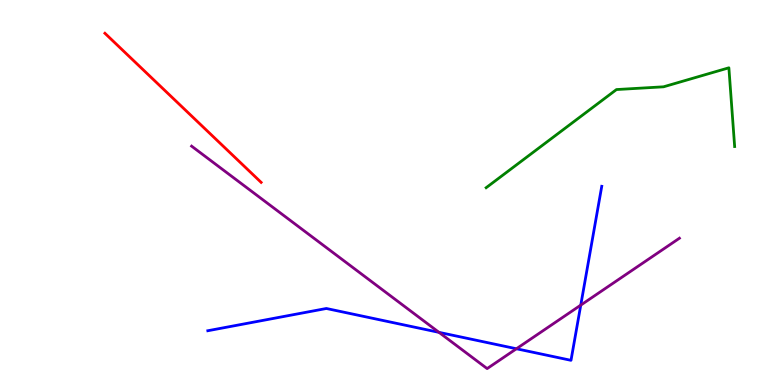[{'lines': ['blue', 'red'], 'intersections': []}, {'lines': ['green', 'red'], 'intersections': []}, {'lines': ['purple', 'red'], 'intersections': []}, {'lines': ['blue', 'green'], 'intersections': []}, {'lines': ['blue', 'purple'], 'intersections': [{'x': 5.66, 'y': 1.37}, {'x': 6.66, 'y': 0.941}, {'x': 7.49, 'y': 2.07}]}, {'lines': ['green', 'purple'], 'intersections': []}]